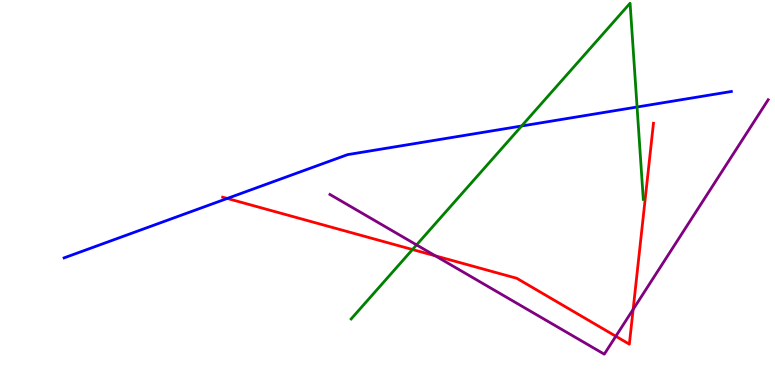[{'lines': ['blue', 'red'], 'intersections': [{'x': 2.93, 'y': 4.85}]}, {'lines': ['green', 'red'], 'intersections': [{'x': 5.32, 'y': 3.52}]}, {'lines': ['purple', 'red'], 'intersections': [{'x': 5.62, 'y': 3.35}, {'x': 7.95, 'y': 1.27}, {'x': 8.17, 'y': 1.96}]}, {'lines': ['blue', 'green'], 'intersections': [{'x': 6.73, 'y': 6.73}, {'x': 8.22, 'y': 7.22}]}, {'lines': ['blue', 'purple'], 'intersections': []}, {'lines': ['green', 'purple'], 'intersections': [{'x': 5.38, 'y': 3.64}]}]